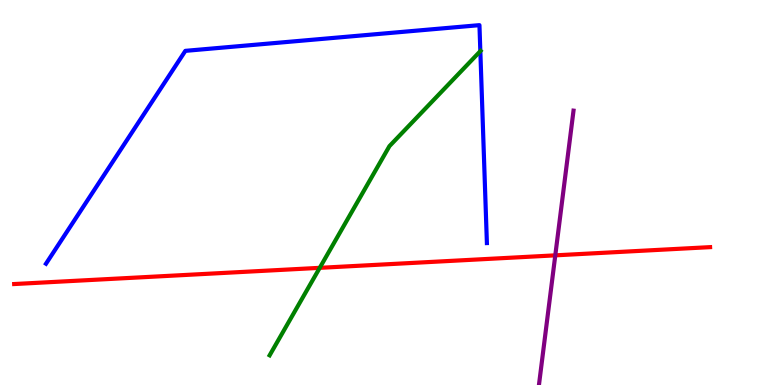[{'lines': ['blue', 'red'], 'intersections': []}, {'lines': ['green', 'red'], 'intersections': [{'x': 4.13, 'y': 3.04}]}, {'lines': ['purple', 'red'], 'intersections': [{'x': 7.16, 'y': 3.37}]}, {'lines': ['blue', 'green'], 'intersections': [{'x': 6.2, 'y': 8.67}]}, {'lines': ['blue', 'purple'], 'intersections': []}, {'lines': ['green', 'purple'], 'intersections': []}]